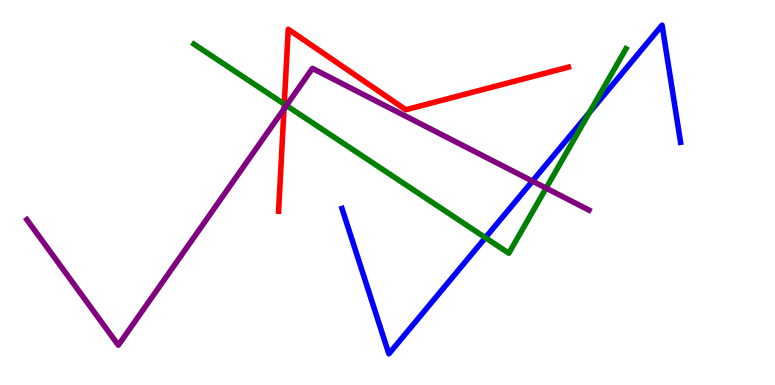[{'lines': ['blue', 'red'], 'intersections': []}, {'lines': ['green', 'red'], 'intersections': [{'x': 3.67, 'y': 7.3}]}, {'lines': ['purple', 'red'], 'intersections': [{'x': 3.66, 'y': 7.17}]}, {'lines': ['blue', 'green'], 'intersections': [{'x': 6.26, 'y': 3.83}, {'x': 7.6, 'y': 7.08}]}, {'lines': ['blue', 'purple'], 'intersections': [{'x': 6.87, 'y': 5.3}]}, {'lines': ['green', 'purple'], 'intersections': [{'x': 3.7, 'y': 7.26}, {'x': 7.05, 'y': 5.11}]}]